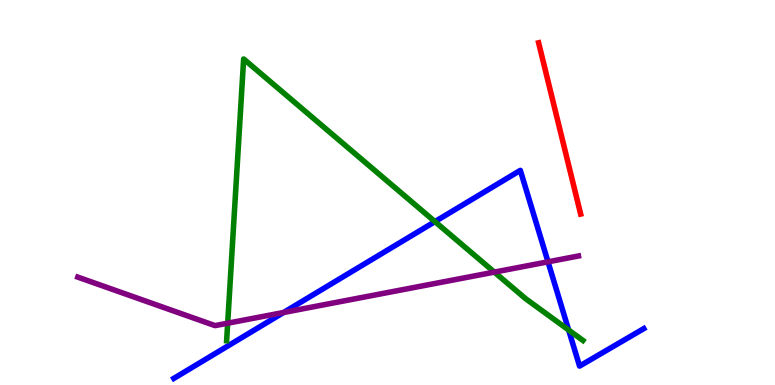[{'lines': ['blue', 'red'], 'intersections': []}, {'lines': ['green', 'red'], 'intersections': []}, {'lines': ['purple', 'red'], 'intersections': []}, {'lines': ['blue', 'green'], 'intersections': [{'x': 5.61, 'y': 4.24}, {'x': 7.34, 'y': 1.43}]}, {'lines': ['blue', 'purple'], 'intersections': [{'x': 3.66, 'y': 1.88}, {'x': 7.07, 'y': 3.2}]}, {'lines': ['green', 'purple'], 'intersections': [{'x': 2.94, 'y': 1.61}, {'x': 6.38, 'y': 2.93}]}]